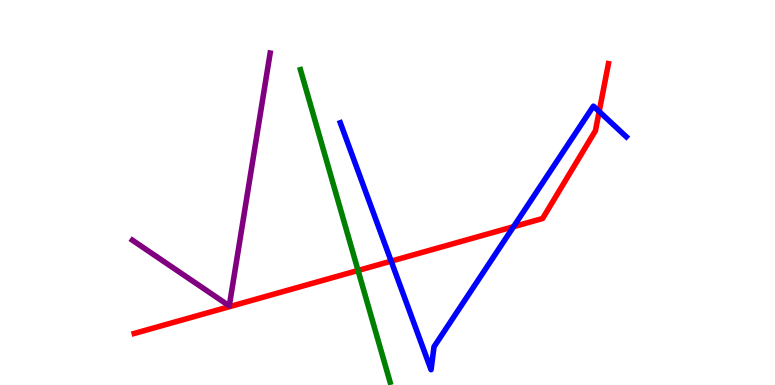[{'lines': ['blue', 'red'], 'intersections': [{'x': 5.05, 'y': 3.22}, {'x': 6.63, 'y': 4.11}, {'x': 7.73, 'y': 7.1}]}, {'lines': ['green', 'red'], 'intersections': [{'x': 4.62, 'y': 2.97}]}, {'lines': ['purple', 'red'], 'intersections': []}, {'lines': ['blue', 'green'], 'intersections': []}, {'lines': ['blue', 'purple'], 'intersections': []}, {'lines': ['green', 'purple'], 'intersections': []}]